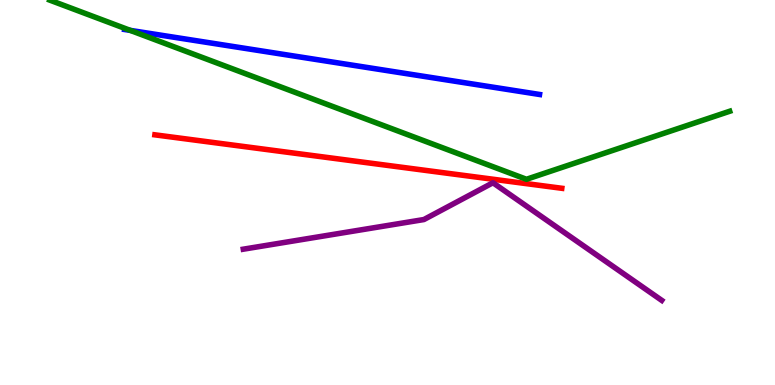[{'lines': ['blue', 'red'], 'intersections': []}, {'lines': ['green', 'red'], 'intersections': []}, {'lines': ['purple', 'red'], 'intersections': []}, {'lines': ['blue', 'green'], 'intersections': [{'x': 1.68, 'y': 9.21}]}, {'lines': ['blue', 'purple'], 'intersections': []}, {'lines': ['green', 'purple'], 'intersections': []}]